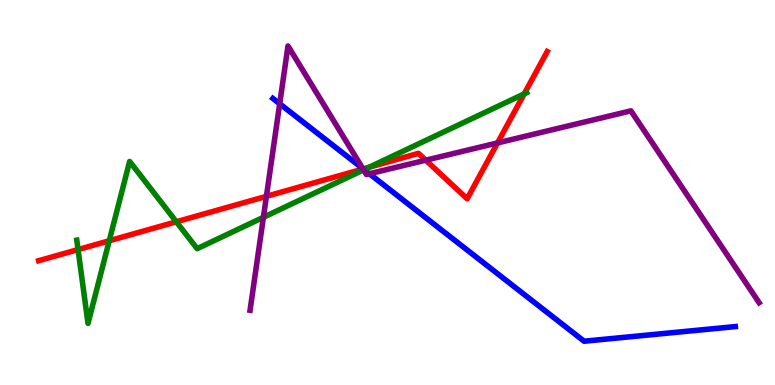[{'lines': ['blue', 'red'], 'intersections': [{'x': 4.69, 'y': 5.61}]}, {'lines': ['green', 'red'], 'intersections': [{'x': 1.01, 'y': 3.52}, {'x': 1.41, 'y': 3.75}, {'x': 2.28, 'y': 4.24}, {'x': 4.76, 'y': 5.66}, {'x': 6.76, 'y': 7.56}]}, {'lines': ['purple', 'red'], 'intersections': [{'x': 3.44, 'y': 4.9}, {'x': 4.68, 'y': 5.61}, {'x': 5.49, 'y': 5.84}, {'x': 6.42, 'y': 6.29}]}, {'lines': ['blue', 'green'], 'intersections': [{'x': 4.7, 'y': 5.59}]}, {'lines': ['blue', 'purple'], 'intersections': [{'x': 3.61, 'y': 7.3}, {'x': 4.68, 'y': 5.62}, {'x': 4.77, 'y': 5.49}]}, {'lines': ['green', 'purple'], 'intersections': [{'x': 3.4, 'y': 4.36}, {'x': 4.69, 'y': 5.59}]}]